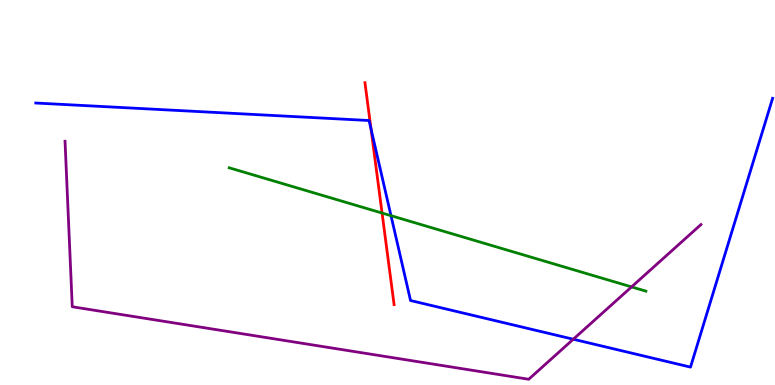[{'lines': ['blue', 'red'], 'intersections': [{'x': 4.79, 'y': 6.65}]}, {'lines': ['green', 'red'], 'intersections': [{'x': 4.93, 'y': 4.47}]}, {'lines': ['purple', 'red'], 'intersections': []}, {'lines': ['blue', 'green'], 'intersections': [{'x': 5.05, 'y': 4.4}]}, {'lines': ['blue', 'purple'], 'intersections': [{'x': 7.4, 'y': 1.19}]}, {'lines': ['green', 'purple'], 'intersections': [{'x': 8.15, 'y': 2.55}]}]